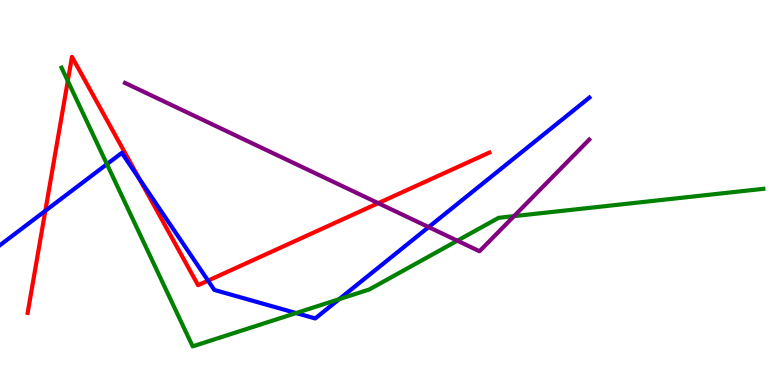[{'lines': ['blue', 'red'], 'intersections': [{'x': 0.585, 'y': 4.52}, {'x': 1.8, 'y': 5.35}, {'x': 2.68, 'y': 2.71}]}, {'lines': ['green', 'red'], 'intersections': [{'x': 0.875, 'y': 7.9}]}, {'lines': ['purple', 'red'], 'intersections': [{'x': 4.88, 'y': 4.72}]}, {'lines': ['blue', 'green'], 'intersections': [{'x': 1.38, 'y': 5.74}, {'x': 3.82, 'y': 1.87}, {'x': 4.38, 'y': 2.23}]}, {'lines': ['blue', 'purple'], 'intersections': [{'x': 5.53, 'y': 4.1}]}, {'lines': ['green', 'purple'], 'intersections': [{'x': 5.9, 'y': 3.75}, {'x': 6.63, 'y': 4.39}]}]